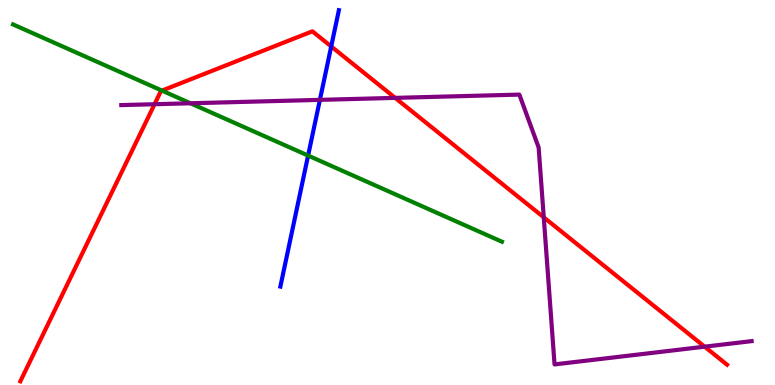[{'lines': ['blue', 'red'], 'intersections': [{'x': 4.27, 'y': 8.79}]}, {'lines': ['green', 'red'], 'intersections': [{'x': 2.09, 'y': 7.65}]}, {'lines': ['purple', 'red'], 'intersections': [{'x': 1.99, 'y': 7.29}, {'x': 5.1, 'y': 7.46}, {'x': 7.02, 'y': 4.35}, {'x': 9.09, 'y': 0.995}]}, {'lines': ['blue', 'green'], 'intersections': [{'x': 3.98, 'y': 5.96}]}, {'lines': ['blue', 'purple'], 'intersections': [{'x': 4.13, 'y': 7.41}]}, {'lines': ['green', 'purple'], 'intersections': [{'x': 2.46, 'y': 7.32}]}]